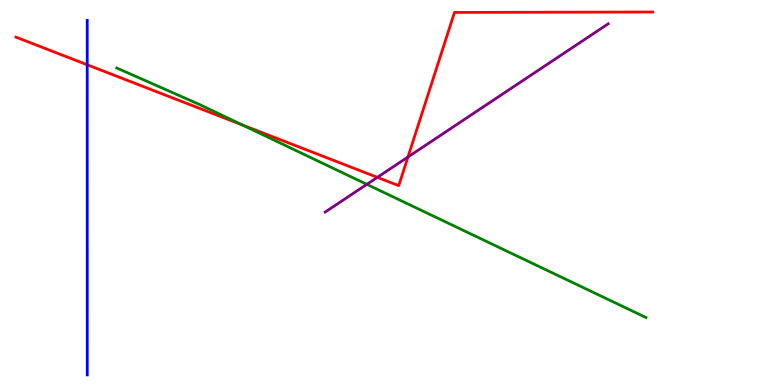[{'lines': ['blue', 'red'], 'intersections': [{'x': 1.13, 'y': 8.32}]}, {'lines': ['green', 'red'], 'intersections': [{'x': 3.13, 'y': 6.75}]}, {'lines': ['purple', 'red'], 'intersections': [{'x': 4.87, 'y': 5.39}, {'x': 5.26, 'y': 5.92}]}, {'lines': ['blue', 'green'], 'intersections': []}, {'lines': ['blue', 'purple'], 'intersections': []}, {'lines': ['green', 'purple'], 'intersections': [{'x': 4.73, 'y': 5.21}]}]